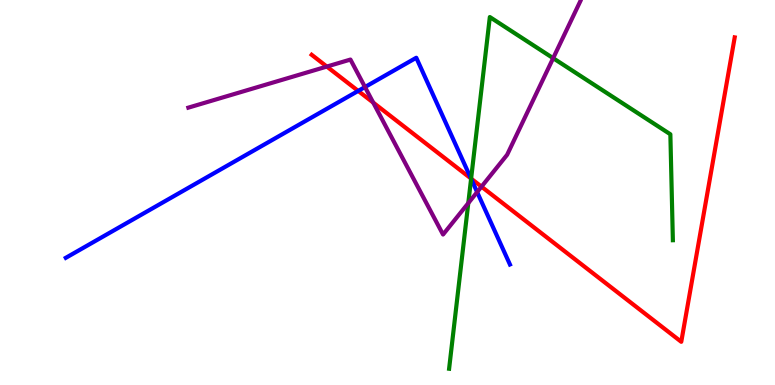[{'lines': ['blue', 'red'], 'intersections': [{'x': 4.62, 'y': 7.64}, {'x': 6.08, 'y': 5.36}]}, {'lines': ['green', 'red'], 'intersections': [{'x': 6.08, 'y': 5.36}]}, {'lines': ['purple', 'red'], 'intersections': [{'x': 4.22, 'y': 8.27}, {'x': 4.82, 'y': 7.34}, {'x': 6.21, 'y': 5.15}]}, {'lines': ['blue', 'green'], 'intersections': [{'x': 6.08, 'y': 5.36}]}, {'lines': ['blue', 'purple'], 'intersections': [{'x': 4.71, 'y': 7.74}, {'x': 6.16, 'y': 5.01}]}, {'lines': ['green', 'purple'], 'intersections': [{'x': 6.04, 'y': 4.72}, {'x': 7.14, 'y': 8.49}]}]